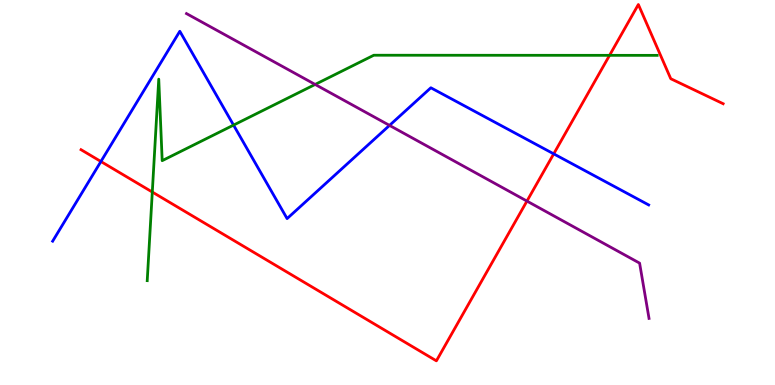[{'lines': ['blue', 'red'], 'intersections': [{'x': 1.3, 'y': 5.8}, {'x': 7.14, 'y': 6.0}]}, {'lines': ['green', 'red'], 'intersections': [{'x': 1.97, 'y': 5.01}, {'x': 7.87, 'y': 8.56}]}, {'lines': ['purple', 'red'], 'intersections': [{'x': 6.8, 'y': 4.78}]}, {'lines': ['blue', 'green'], 'intersections': [{'x': 3.01, 'y': 6.75}]}, {'lines': ['blue', 'purple'], 'intersections': [{'x': 5.03, 'y': 6.74}]}, {'lines': ['green', 'purple'], 'intersections': [{'x': 4.07, 'y': 7.81}]}]